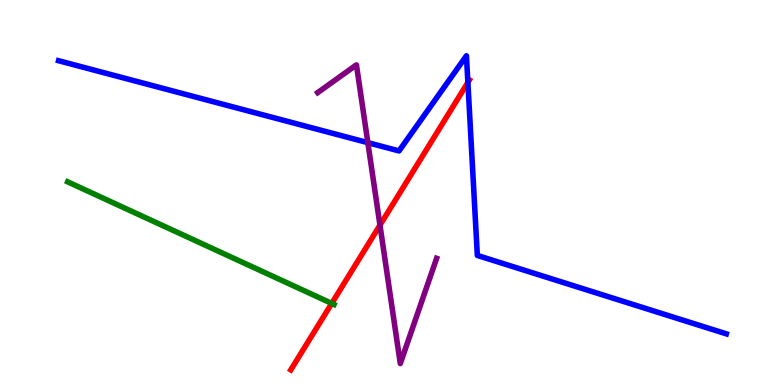[{'lines': ['blue', 'red'], 'intersections': [{'x': 6.04, 'y': 7.86}]}, {'lines': ['green', 'red'], 'intersections': [{'x': 4.28, 'y': 2.12}]}, {'lines': ['purple', 'red'], 'intersections': [{'x': 4.9, 'y': 4.15}]}, {'lines': ['blue', 'green'], 'intersections': []}, {'lines': ['blue', 'purple'], 'intersections': [{'x': 4.75, 'y': 6.29}]}, {'lines': ['green', 'purple'], 'intersections': []}]